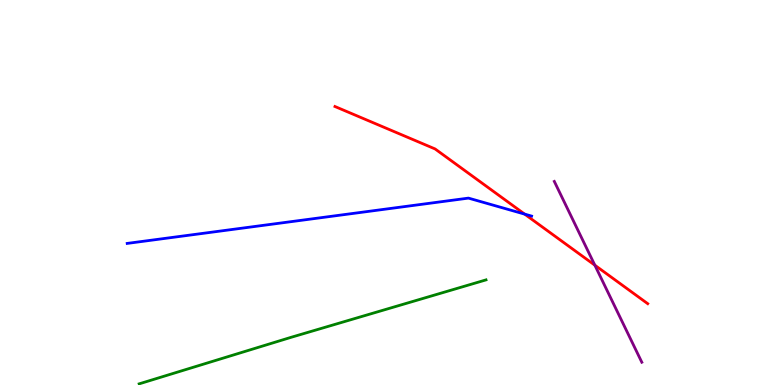[{'lines': ['blue', 'red'], 'intersections': [{'x': 6.77, 'y': 4.44}]}, {'lines': ['green', 'red'], 'intersections': []}, {'lines': ['purple', 'red'], 'intersections': [{'x': 7.68, 'y': 3.11}]}, {'lines': ['blue', 'green'], 'intersections': []}, {'lines': ['blue', 'purple'], 'intersections': []}, {'lines': ['green', 'purple'], 'intersections': []}]